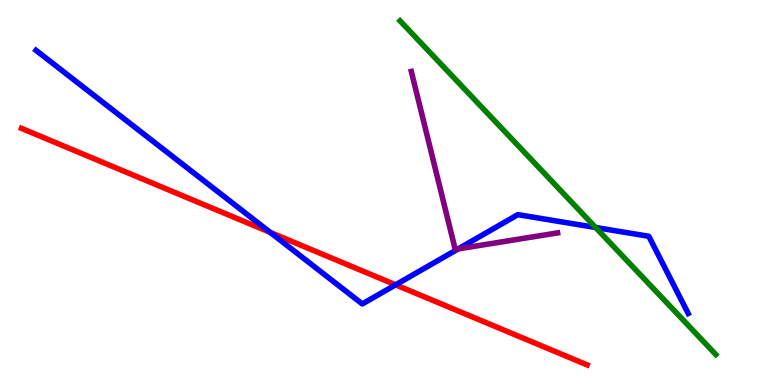[{'lines': ['blue', 'red'], 'intersections': [{'x': 3.49, 'y': 3.96}, {'x': 5.1, 'y': 2.6}]}, {'lines': ['green', 'red'], 'intersections': []}, {'lines': ['purple', 'red'], 'intersections': []}, {'lines': ['blue', 'green'], 'intersections': [{'x': 7.69, 'y': 4.09}]}, {'lines': ['blue', 'purple'], 'intersections': [{'x': 5.91, 'y': 3.53}]}, {'lines': ['green', 'purple'], 'intersections': []}]